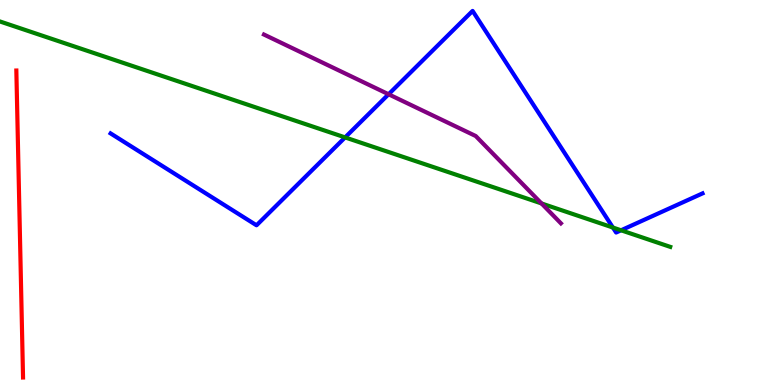[{'lines': ['blue', 'red'], 'intersections': []}, {'lines': ['green', 'red'], 'intersections': []}, {'lines': ['purple', 'red'], 'intersections': []}, {'lines': ['blue', 'green'], 'intersections': [{'x': 4.45, 'y': 6.43}, {'x': 7.91, 'y': 4.09}, {'x': 8.01, 'y': 4.02}]}, {'lines': ['blue', 'purple'], 'intersections': [{'x': 5.01, 'y': 7.55}]}, {'lines': ['green', 'purple'], 'intersections': [{'x': 6.99, 'y': 4.72}]}]